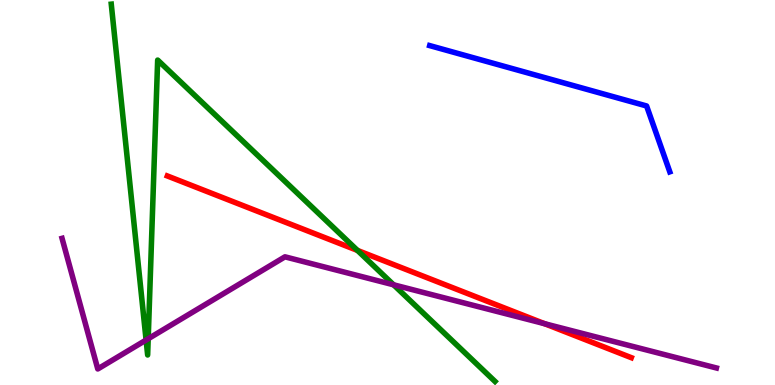[{'lines': ['blue', 'red'], 'intersections': []}, {'lines': ['green', 'red'], 'intersections': [{'x': 4.61, 'y': 3.5}]}, {'lines': ['purple', 'red'], 'intersections': [{'x': 7.03, 'y': 1.59}]}, {'lines': ['blue', 'green'], 'intersections': []}, {'lines': ['blue', 'purple'], 'intersections': []}, {'lines': ['green', 'purple'], 'intersections': [{'x': 1.89, 'y': 1.17}, {'x': 1.91, 'y': 1.2}, {'x': 5.08, 'y': 2.6}]}]